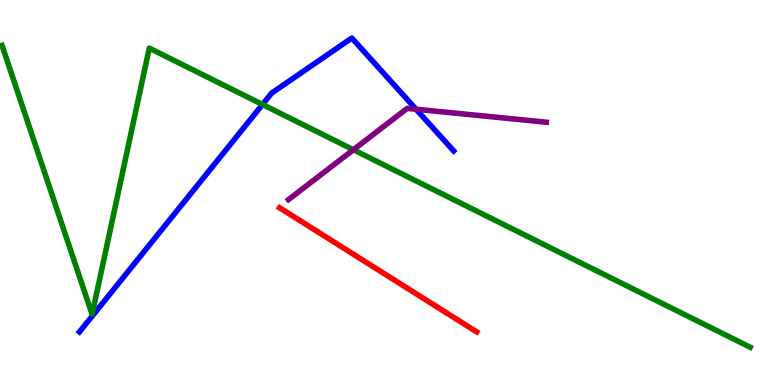[{'lines': ['blue', 'red'], 'intersections': []}, {'lines': ['green', 'red'], 'intersections': []}, {'lines': ['purple', 'red'], 'intersections': []}, {'lines': ['blue', 'green'], 'intersections': [{'x': 3.39, 'y': 7.29}]}, {'lines': ['blue', 'purple'], 'intersections': [{'x': 5.37, 'y': 7.16}]}, {'lines': ['green', 'purple'], 'intersections': [{'x': 4.56, 'y': 6.11}]}]